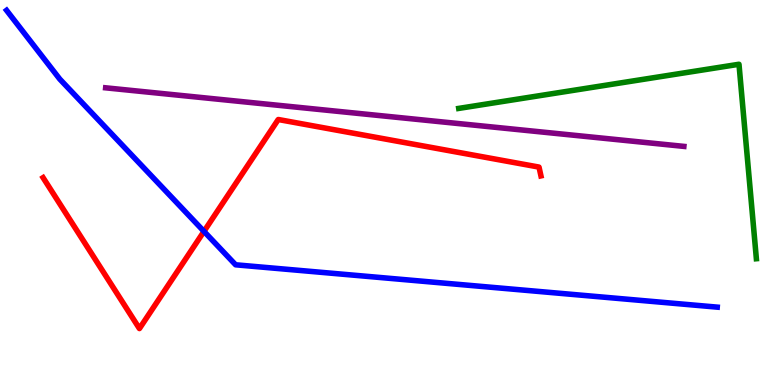[{'lines': ['blue', 'red'], 'intersections': [{'x': 2.63, 'y': 3.99}]}, {'lines': ['green', 'red'], 'intersections': []}, {'lines': ['purple', 'red'], 'intersections': []}, {'lines': ['blue', 'green'], 'intersections': []}, {'lines': ['blue', 'purple'], 'intersections': []}, {'lines': ['green', 'purple'], 'intersections': []}]